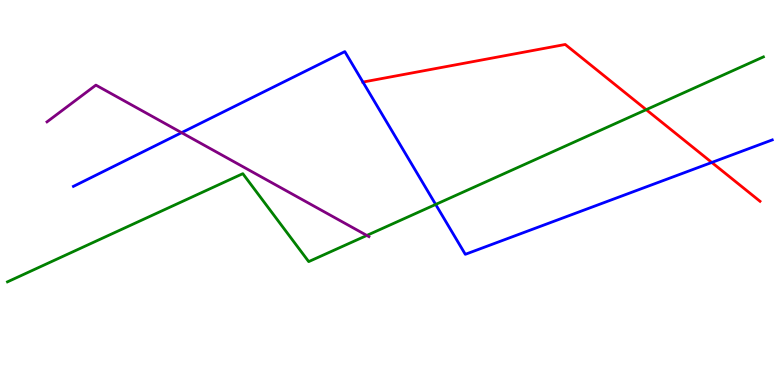[{'lines': ['blue', 'red'], 'intersections': [{'x': 4.68, 'y': 7.87}, {'x': 9.18, 'y': 5.78}]}, {'lines': ['green', 'red'], 'intersections': [{'x': 8.34, 'y': 7.15}]}, {'lines': ['purple', 'red'], 'intersections': []}, {'lines': ['blue', 'green'], 'intersections': [{'x': 5.62, 'y': 4.69}]}, {'lines': ['blue', 'purple'], 'intersections': [{'x': 2.34, 'y': 6.55}]}, {'lines': ['green', 'purple'], 'intersections': [{'x': 4.73, 'y': 3.88}]}]